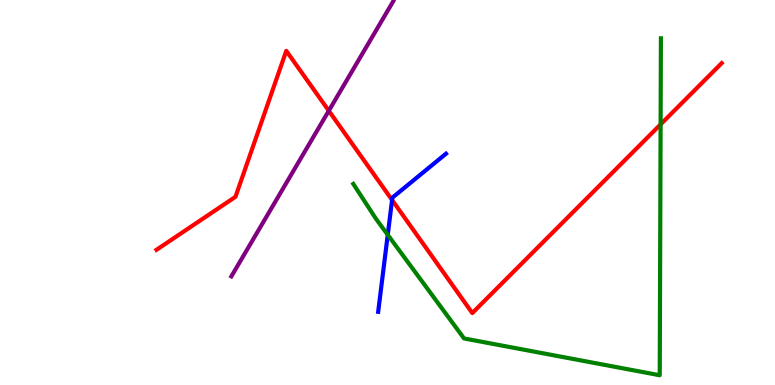[{'lines': ['blue', 'red'], 'intersections': [{'x': 5.06, 'y': 4.81}]}, {'lines': ['green', 'red'], 'intersections': [{'x': 8.52, 'y': 6.77}]}, {'lines': ['purple', 'red'], 'intersections': [{'x': 4.24, 'y': 7.12}]}, {'lines': ['blue', 'green'], 'intersections': [{'x': 5.0, 'y': 3.9}]}, {'lines': ['blue', 'purple'], 'intersections': []}, {'lines': ['green', 'purple'], 'intersections': []}]